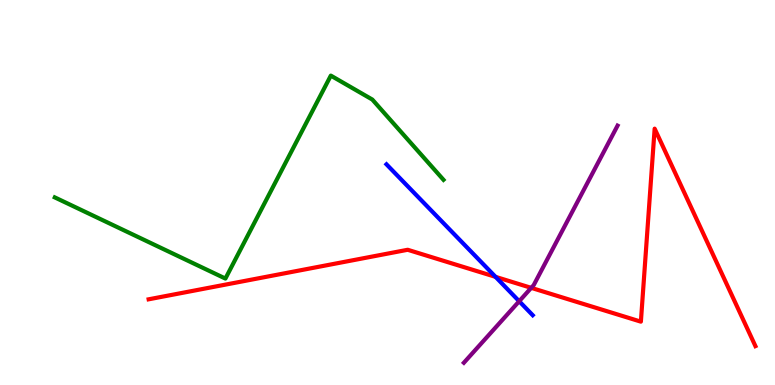[{'lines': ['blue', 'red'], 'intersections': [{'x': 6.39, 'y': 2.81}]}, {'lines': ['green', 'red'], 'intersections': []}, {'lines': ['purple', 'red'], 'intersections': [{'x': 6.85, 'y': 2.52}]}, {'lines': ['blue', 'green'], 'intersections': []}, {'lines': ['blue', 'purple'], 'intersections': [{'x': 6.7, 'y': 2.18}]}, {'lines': ['green', 'purple'], 'intersections': []}]